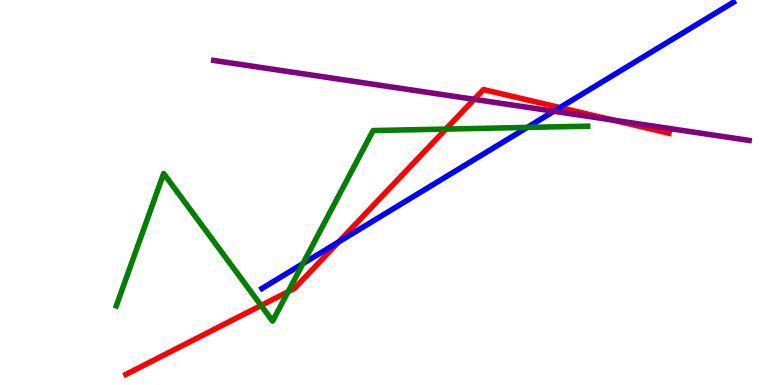[{'lines': ['blue', 'red'], 'intersections': [{'x': 4.37, 'y': 3.72}, {'x': 7.23, 'y': 7.21}]}, {'lines': ['green', 'red'], 'intersections': [{'x': 3.37, 'y': 2.07}, {'x': 3.72, 'y': 2.42}, {'x': 5.75, 'y': 6.65}]}, {'lines': ['purple', 'red'], 'intersections': [{'x': 6.12, 'y': 7.42}, {'x': 7.91, 'y': 6.88}]}, {'lines': ['blue', 'green'], 'intersections': [{'x': 3.91, 'y': 3.15}, {'x': 6.8, 'y': 6.69}]}, {'lines': ['blue', 'purple'], 'intersections': [{'x': 7.15, 'y': 7.11}]}, {'lines': ['green', 'purple'], 'intersections': []}]